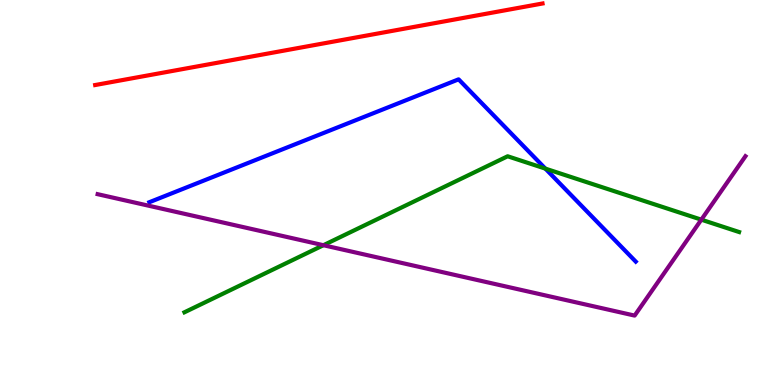[{'lines': ['blue', 'red'], 'intersections': []}, {'lines': ['green', 'red'], 'intersections': []}, {'lines': ['purple', 'red'], 'intersections': []}, {'lines': ['blue', 'green'], 'intersections': [{'x': 7.04, 'y': 5.62}]}, {'lines': ['blue', 'purple'], 'intersections': []}, {'lines': ['green', 'purple'], 'intersections': [{'x': 4.17, 'y': 3.63}, {'x': 9.05, 'y': 4.29}]}]